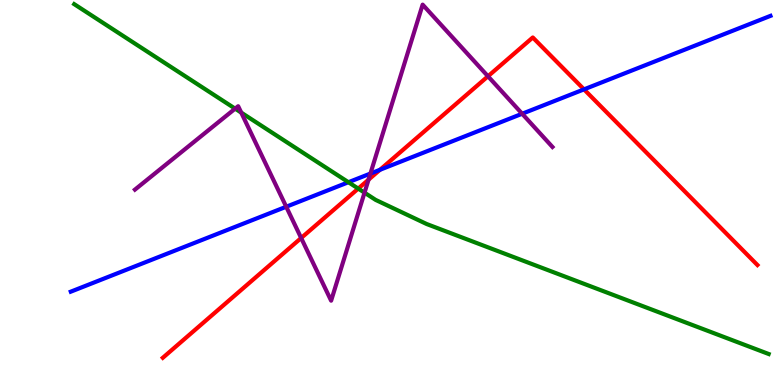[{'lines': ['blue', 'red'], 'intersections': [{'x': 4.9, 'y': 5.59}, {'x': 7.54, 'y': 7.68}]}, {'lines': ['green', 'red'], 'intersections': [{'x': 4.62, 'y': 5.1}]}, {'lines': ['purple', 'red'], 'intersections': [{'x': 3.89, 'y': 3.82}, {'x': 4.76, 'y': 5.33}, {'x': 6.3, 'y': 8.02}]}, {'lines': ['blue', 'green'], 'intersections': [{'x': 4.5, 'y': 5.27}]}, {'lines': ['blue', 'purple'], 'intersections': [{'x': 3.69, 'y': 4.63}, {'x': 4.78, 'y': 5.49}, {'x': 6.74, 'y': 7.05}]}, {'lines': ['green', 'purple'], 'intersections': [{'x': 3.03, 'y': 7.18}, {'x': 3.11, 'y': 7.07}, {'x': 4.7, 'y': 5.0}]}]